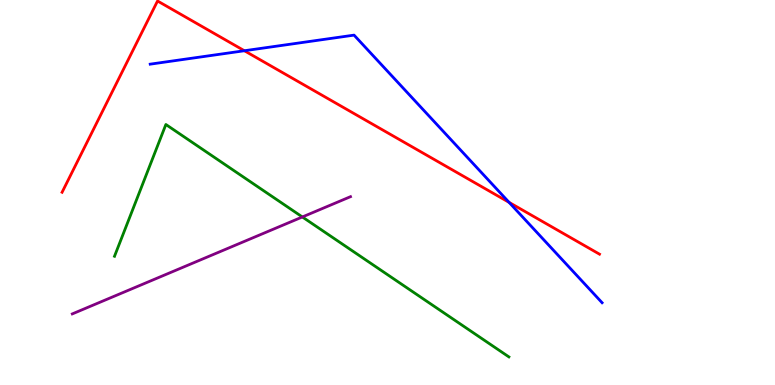[{'lines': ['blue', 'red'], 'intersections': [{'x': 3.15, 'y': 8.68}, {'x': 6.57, 'y': 4.74}]}, {'lines': ['green', 'red'], 'intersections': []}, {'lines': ['purple', 'red'], 'intersections': []}, {'lines': ['blue', 'green'], 'intersections': []}, {'lines': ['blue', 'purple'], 'intersections': []}, {'lines': ['green', 'purple'], 'intersections': [{'x': 3.9, 'y': 4.36}]}]